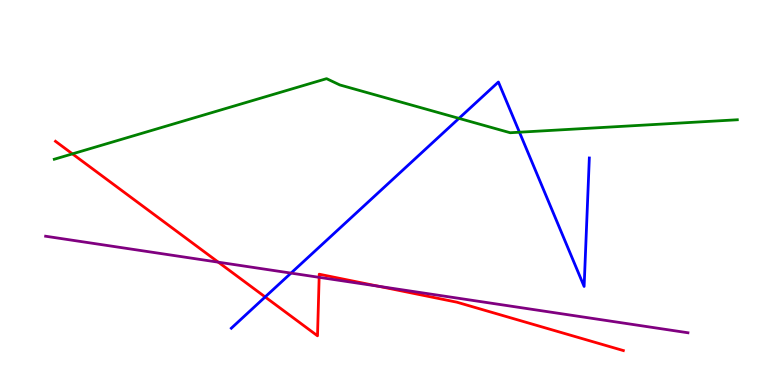[{'lines': ['blue', 'red'], 'intersections': [{'x': 3.42, 'y': 2.29}]}, {'lines': ['green', 'red'], 'intersections': [{'x': 0.935, 'y': 6.0}]}, {'lines': ['purple', 'red'], 'intersections': [{'x': 2.82, 'y': 3.19}, {'x': 4.12, 'y': 2.8}, {'x': 4.88, 'y': 2.56}]}, {'lines': ['blue', 'green'], 'intersections': [{'x': 5.92, 'y': 6.93}, {'x': 6.7, 'y': 6.57}]}, {'lines': ['blue', 'purple'], 'intersections': [{'x': 3.76, 'y': 2.91}]}, {'lines': ['green', 'purple'], 'intersections': []}]